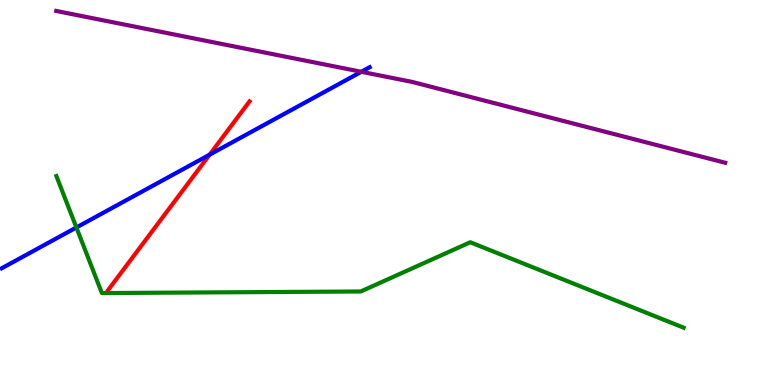[{'lines': ['blue', 'red'], 'intersections': [{'x': 2.7, 'y': 5.98}]}, {'lines': ['green', 'red'], 'intersections': []}, {'lines': ['purple', 'red'], 'intersections': []}, {'lines': ['blue', 'green'], 'intersections': [{'x': 0.986, 'y': 4.09}]}, {'lines': ['blue', 'purple'], 'intersections': [{'x': 4.66, 'y': 8.14}]}, {'lines': ['green', 'purple'], 'intersections': []}]